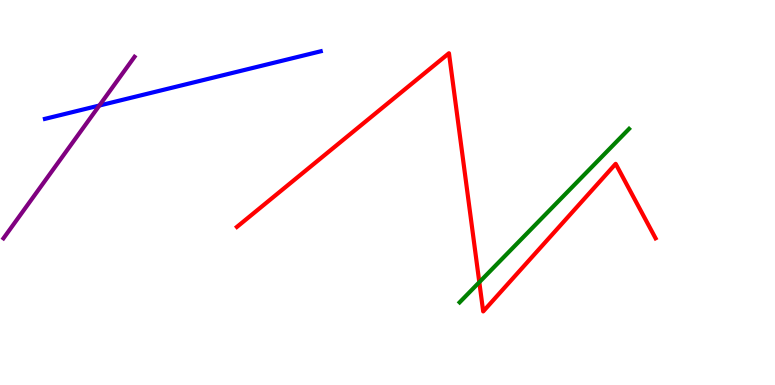[{'lines': ['blue', 'red'], 'intersections': []}, {'lines': ['green', 'red'], 'intersections': [{'x': 6.18, 'y': 2.67}]}, {'lines': ['purple', 'red'], 'intersections': []}, {'lines': ['blue', 'green'], 'intersections': []}, {'lines': ['blue', 'purple'], 'intersections': [{'x': 1.28, 'y': 7.26}]}, {'lines': ['green', 'purple'], 'intersections': []}]